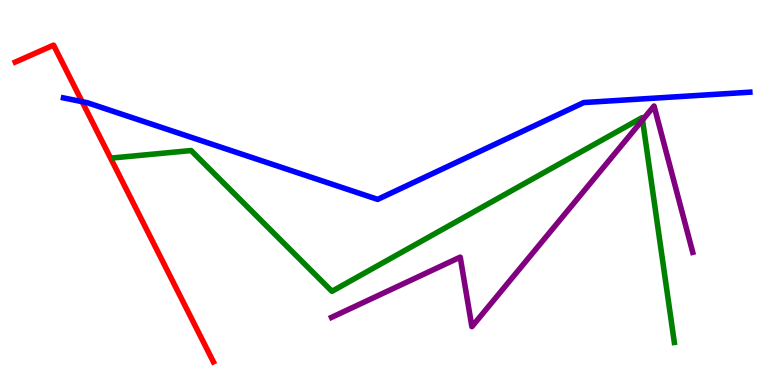[{'lines': ['blue', 'red'], 'intersections': [{'x': 1.06, 'y': 7.36}]}, {'lines': ['green', 'red'], 'intersections': []}, {'lines': ['purple', 'red'], 'intersections': []}, {'lines': ['blue', 'green'], 'intersections': []}, {'lines': ['blue', 'purple'], 'intersections': []}, {'lines': ['green', 'purple'], 'intersections': [{'x': 8.29, 'y': 6.88}]}]